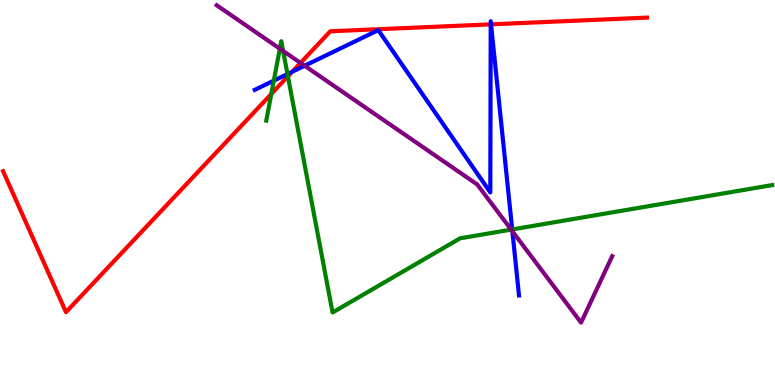[{'lines': ['blue', 'red'], 'intersections': [{'x': 3.77, 'y': 8.14}, {'x': 6.33, 'y': 9.37}, {'x': 6.34, 'y': 9.37}]}, {'lines': ['green', 'red'], 'intersections': [{'x': 3.5, 'y': 7.56}, {'x': 3.71, 'y': 8.02}]}, {'lines': ['purple', 'red'], 'intersections': [{'x': 3.88, 'y': 8.37}]}, {'lines': ['blue', 'green'], 'intersections': [{'x': 3.53, 'y': 7.91}, {'x': 3.71, 'y': 8.08}, {'x': 6.61, 'y': 4.04}]}, {'lines': ['blue', 'purple'], 'intersections': [{'x': 3.93, 'y': 8.29}, {'x': 6.61, 'y': 3.99}]}, {'lines': ['green', 'purple'], 'intersections': [{'x': 3.61, 'y': 8.74}, {'x': 3.65, 'y': 8.68}, {'x': 6.6, 'y': 4.04}]}]